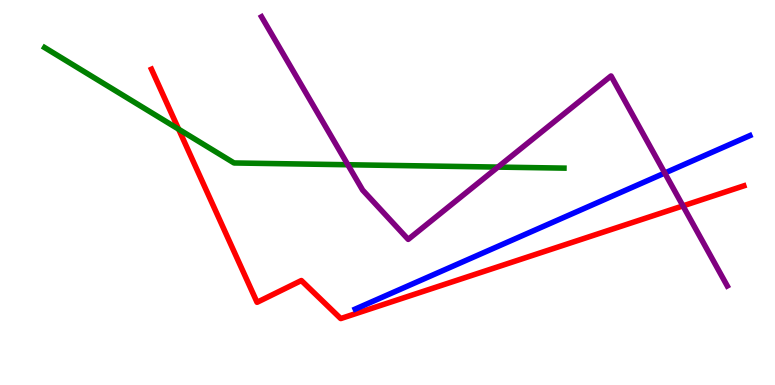[{'lines': ['blue', 'red'], 'intersections': []}, {'lines': ['green', 'red'], 'intersections': [{'x': 2.31, 'y': 6.64}]}, {'lines': ['purple', 'red'], 'intersections': [{'x': 8.81, 'y': 4.65}]}, {'lines': ['blue', 'green'], 'intersections': []}, {'lines': ['blue', 'purple'], 'intersections': [{'x': 8.58, 'y': 5.51}]}, {'lines': ['green', 'purple'], 'intersections': [{'x': 4.49, 'y': 5.72}, {'x': 6.42, 'y': 5.66}]}]